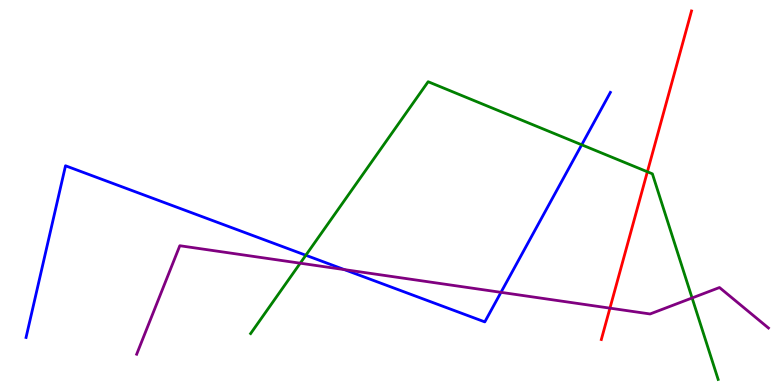[{'lines': ['blue', 'red'], 'intersections': []}, {'lines': ['green', 'red'], 'intersections': [{'x': 8.35, 'y': 5.54}]}, {'lines': ['purple', 'red'], 'intersections': [{'x': 7.87, 'y': 2.0}]}, {'lines': ['blue', 'green'], 'intersections': [{'x': 3.95, 'y': 3.37}, {'x': 7.51, 'y': 6.24}]}, {'lines': ['blue', 'purple'], 'intersections': [{'x': 4.44, 'y': 3.0}, {'x': 6.46, 'y': 2.41}]}, {'lines': ['green', 'purple'], 'intersections': [{'x': 3.87, 'y': 3.16}, {'x': 8.93, 'y': 2.26}]}]